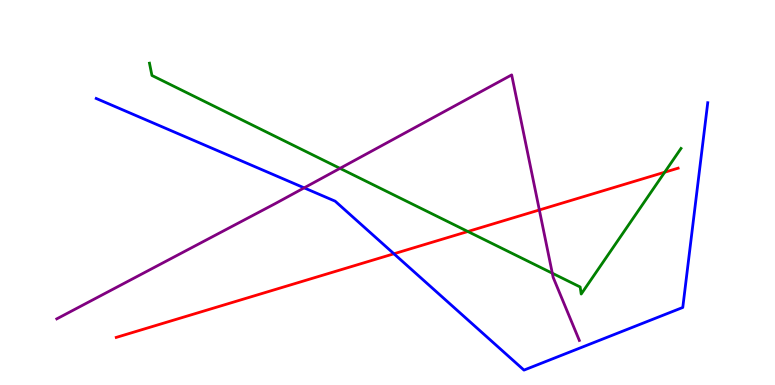[{'lines': ['blue', 'red'], 'intersections': [{'x': 5.08, 'y': 3.41}]}, {'lines': ['green', 'red'], 'intersections': [{'x': 6.04, 'y': 3.99}, {'x': 8.58, 'y': 5.53}]}, {'lines': ['purple', 'red'], 'intersections': [{'x': 6.96, 'y': 4.55}]}, {'lines': ['blue', 'green'], 'intersections': []}, {'lines': ['blue', 'purple'], 'intersections': [{'x': 3.92, 'y': 5.12}]}, {'lines': ['green', 'purple'], 'intersections': [{'x': 4.39, 'y': 5.63}, {'x': 7.13, 'y': 2.9}]}]